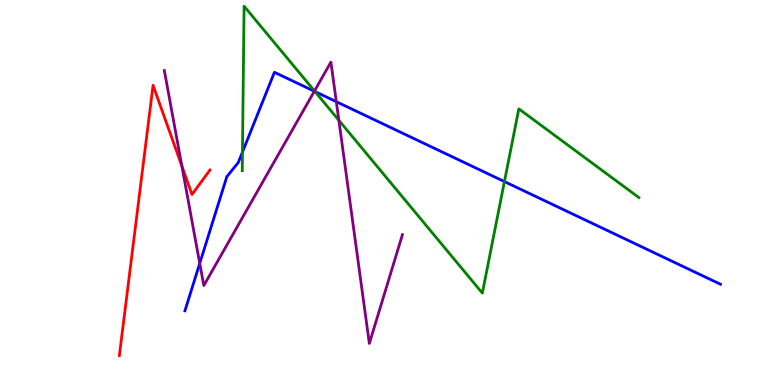[{'lines': ['blue', 'red'], 'intersections': []}, {'lines': ['green', 'red'], 'intersections': []}, {'lines': ['purple', 'red'], 'intersections': [{'x': 2.35, 'y': 5.68}]}, {'lines': ['blue', 'green'], 'intersections': [{'x': 3.13, 'y': 6.05}, {'x': 4.06, 'y': 7.62}, {'x': 6.51, 'y': 5.28}]}, {'lines': ['blue', 'purple'], 'intersections': [{'x': 2.58, 'y': 3.16}, {'x': 4.06, 'y': 7.63}, {'x': 4.34, 'y': 7.36}]}, {'lines': ['green', 'purple'], 'intersections': [{'x': 4.06, 'y': 7.64}, {'x': 4.37, 'y': 6.87}]}]